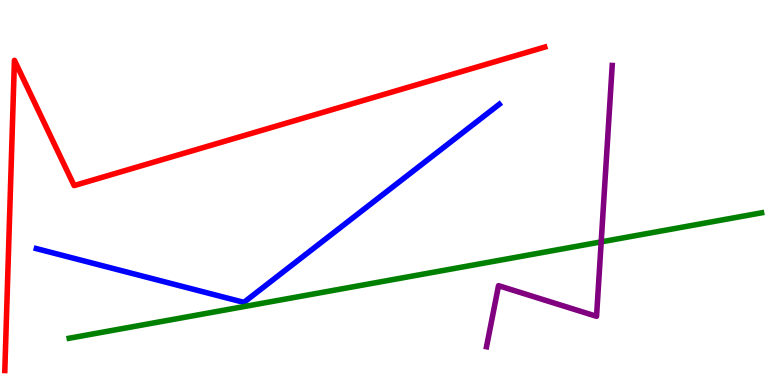[{'lines': ['blue', 'red'], 'intersections': []}, {'lines': ['green', 'red'], 'intersections': []}, {'lines': ['purple', 'red'], 'intersections': []}, {'lines': ['blue', 'green'], 'intersections': []}, {'lines': ['blue', 'purple'], 'intersections': []}, {'lines': ['green', 'purple'], 'intersections': [{'x': 7.76, 'y': 3.72}]}]